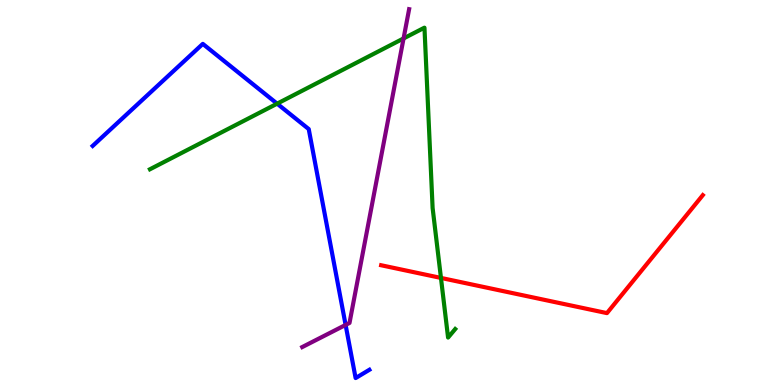[{'lines': ['blue', 'red'], 'intersections': []}, {'lines': ['green', 'red'], 'intersections': [{'x': 5.69, 'y': 2.78}]}, {'lines': ['purple', 'red'], 'intersections': []}, {'lines': ['blue', 'green'], 'intersections': [{'x': 3.58, 'y': 7.31}]}, {'lines': ['blue', 'purple'], 'intersections': [{'x': 4.46, 'y': 1.56}]}, {'lines': ['green', 'purple'], 'intersections': [{'x': 5.21, 'y': 9.0}]}]